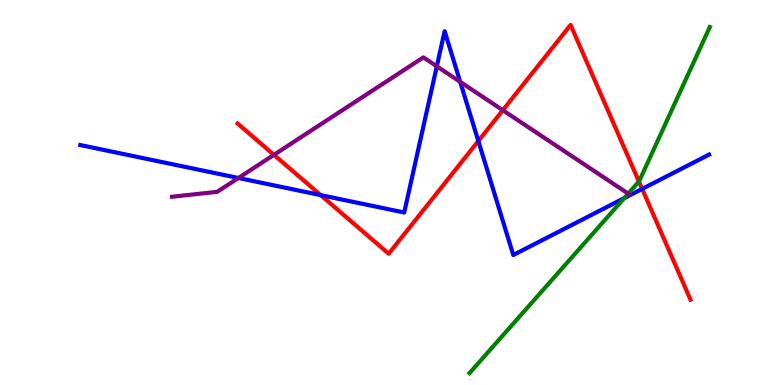[{'lines': ['blue', 'red'], 'intersections': [{'x': 4.14, 'y': 4.93}, {'x': 6.17, 'y': 6.34}, {'x': 8.29, 'y': 5.09}]}, {'lines': ['green', 'red'], 'intersections': [{'x': 8.24, 'y': 5.29}]}, {'lines': ['purple', 'red'], 'intersections': [{'x': 3.53, 'y': 5.98}, {'x': 6.49, 'y': 7.14}]}, {'lines': ['blue', 'green'], 'intersections': [{'x': 8.05, 'y': 4.85}]}, {'lines': ['blue', 'purple'], 'intersections': [{'x': 3.08, 'y': 5.38}, {'x': 5.64, 'y': 8.28}, {'x': 5.94, 'y': 7.87}]}, {'lines': ['green', 'purple'], 'intersections': [{'x': 8.11, 'y': 4.97}]}]